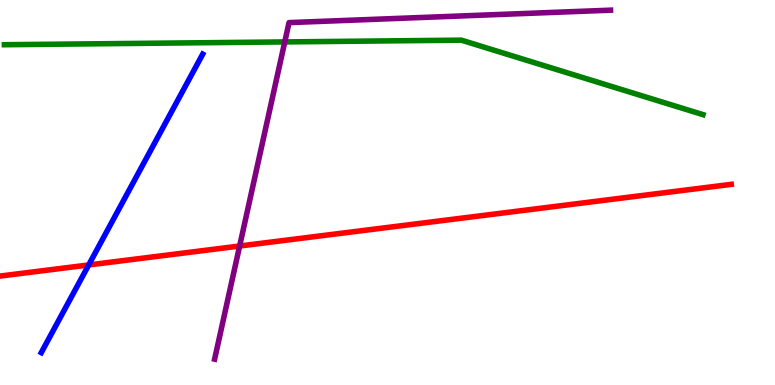[{'lines': ['blue', 'red'], 'intersections': [{'x': 1.14, 'y': 3.12}]}, {'lines': ['green', 'red'], 'intersections': []}, {'lines': ['purple', 'red'], 'intersections': [{'x': 3.09, 'y': 3.61}]}, {'lines': ['blue', 'green'], 'intersections': []}, {'lines': ['blue', 'purple'], 'intersections': []}, {'lines': ['green', 'purple'], 'intersections': [{'x': 3.67, 'y': 8.91}]}]